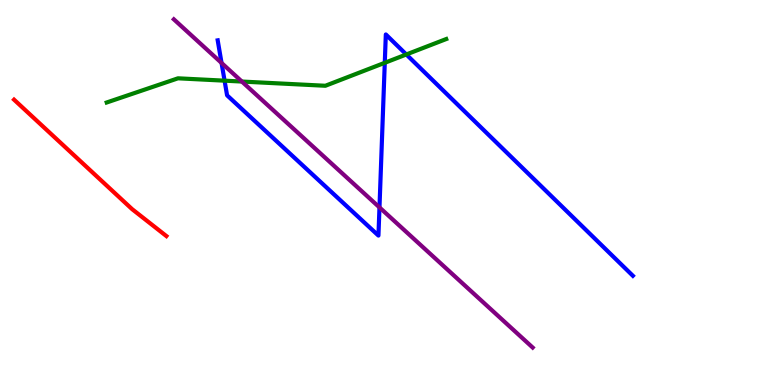[{'lines': ['blue', 'red'], 'intersections': []}, {'lines': ['green', 'red'], 'intersections': []}, {'lines': ['purple', 'red'], 'intersections': []}, {'lines': ['blue', 'green'], 'intersections': [{'x': 2.9, 'y': 7.9}, {'x': 4.96, 'y': 8.37}, {'x': 5.24, 'y': 8.59}]}, {'lines': ['blue', 'purple'], 'intersections': [{'x': 2.86, 'y': 8.36}, {'x': 4.9, 'y': 4.61}]}, {'lines': ['green', 'purple'], 'intersections': [{'x': 3.12, 'y': 7.88}]}]